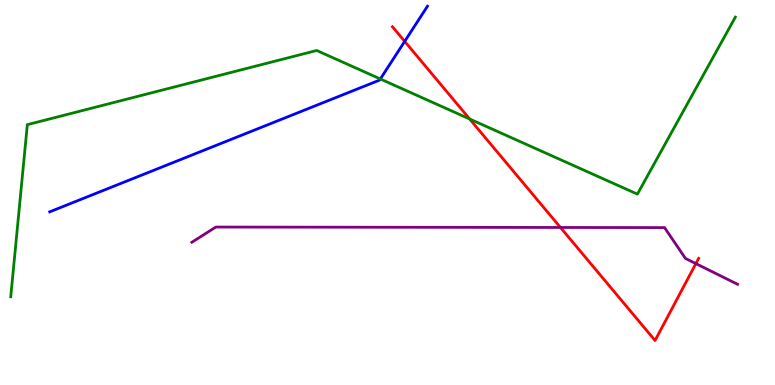[{'lines': ['blue', 'red'], 'intersections': [{'x': 5.22, 'y': 8.93}]}, {'lines': ['green', 'red'], 'intersections': [{'x': 6.06, 'y': 6.91}]}, {'lines': ['purple', 'red'], 'intersections': [{'x': 7.23, 'y': 4.09}, {'x': 8.98, 'y': 3.15}]}, {'lines': ['blue', 'green'], 'intersections': [{'x': 4.91, 'y': 7.95}]}, {'lines': ['blue', 'purple'], 'intersections': []}, {'lines': ['green', 'purple'], 'intersections': []}]